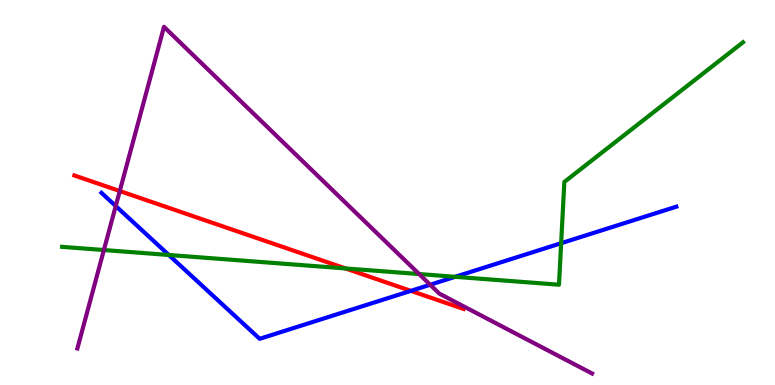[{'lines': ['blue', 'red'], 'intersections': [{'x': 5.3, 'y': 2.45}]}, {'lines': ['green', 'red'], 'intersections': [{'x': 4.46, 'y': 3.03}]}, {'lines': ['purple', 'red'], 'intersections': [{'x': 1.55, 'y': 5.04}]}, {'lines': ['blue', 'green'], 'intersections': [{'x': 2.18, 'y': 3.38}, {'x': 5.87, 'y': 2.81}, {'x': 7.24, 'y': 3.68}]}, {'lines': ['blue', 'purple'], 'intersections': [{'x': 1.49, 'y': 4.65}, {'x': 5.55, 'y': 2.6}]}, {'lines': ['green', 'purple'], 'intersections': [{'x': 1.34, 'y': 3.51}, {'x': 5.41, 'y': 2.88}]}]